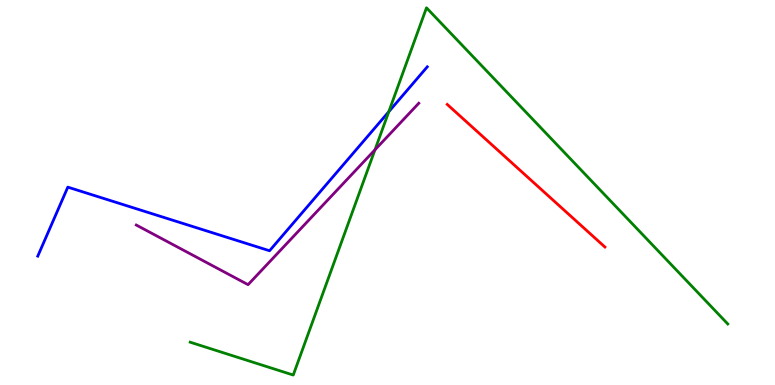[{'lines': ['blue', 'red'], 'intersections': []}, {'lines': ['green', 'red'], 'intersections': []}, {'lines': ['purple', 'red'], 'intersections': []}, {'lines': ['blue', 'green'], 'intersections': [{'x': 5.02, 'y': 7.1}]}, {'lines': ['blue', 'purple'], 'intersections': []}, {'lines': ['green', 'purple'], 'intersections': [{'x': 4.84, 'y': 6.11}]}]